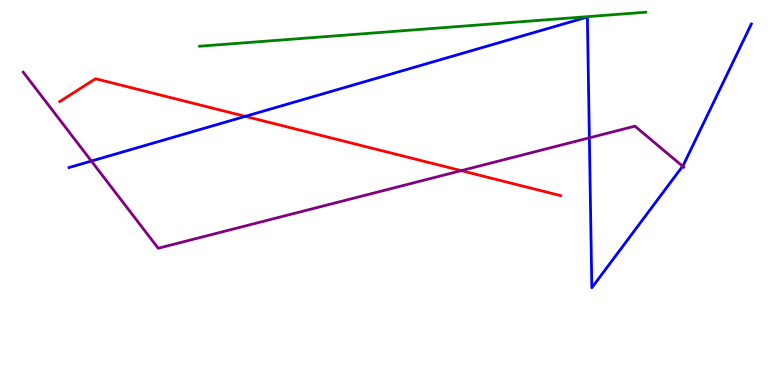[{'lines': ['blue', 'red'], 'intersections': [{'x': 3.16, 'y': 6.98}]}, {'lines': ['green', 'red'], 'intersections': []}, {'lines': ['purple', 'red'], 'intersections': [{'x': 5.95, 'y': 5.57}]}, {'lines': ['blue', 'green'], 'intersections': []}, {'lines': ['blue', 'purple'], 'intersections': [{'x': 1.18, 'y': 5.82}, {'x': 7.6, 'y': 6.42}, {'x': 8.81, 'y': 5.68}]}, {'lines': ['green', 'purple'], 'intersections': []}]